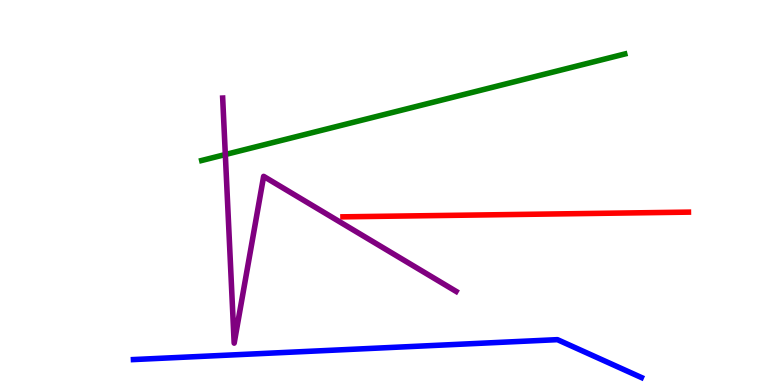[{'lines': ['blue', 'red'], 'intersections': []}, {'lines': ['green', 'red'], 'intersections': []}, {'lines': ['purple', 'red'], 'intersections': []}, {'lines': ['blue', 'green'], 'intersections': []}, {'lines': ['blue', 'purple'], 'intersections': []}, {'lines': ['green', 'purple'], 'intersections': [{'x': 2.91, 'y': 5.99}]}]